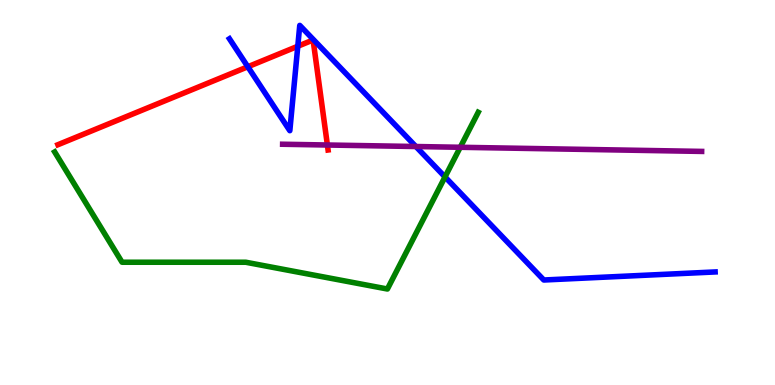[{'lines': ['blue', 'red'], 'intersections': [{'x': 3.2, 'y': 8.27}, {'x': 3.84, 'y': 8.8}]}, {'lines': ['green', 'red'], 'intersections': []}, {'lines': ['purple', 'red'], 'intersections': [{'x': 4.22, 'y': 6.23}]}, {'lines': ['blue', 'green'], 'intersections': [{'x': 5.74, 'y': 5.4}]}, {'lines': ['blue', 'purple'], 'intersections': [{'x': 5.37, 'y': 6.19}]}, {'lines': ['green', 'purple'], 'intersections': [{'x': 5.94, 'y': 6.17}]}]